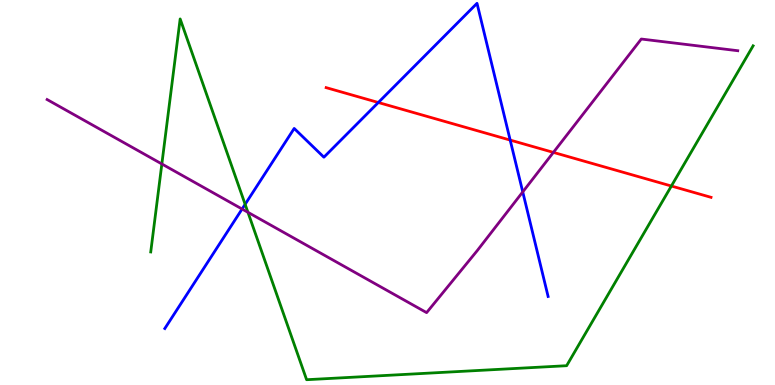[{'lines': ['blue', 'red'], 'intersections': [{'x': 4.88, 'y': 7.34}, {'x': 6.58, 'y': 6.36}]}, {'lines': ['green', 'red'], 'intersections': [{'x': 8.66, 'y': 5.17}]}, {'lines': ['purple', 'red'], 'intersections': [{'x': 7.14, 'y': 6.04}]}, {'lines': ['blue', 'green'], 'intersections': [{'x': 3.16, 'y': 4.69}]}, {'lines': ['blue', 'purple'], 'intersections': [{'x': 3.12, 'y': 4.57}, {'x': 6.75, 'y': 5.02}]}, {'lines': ['green', 'purple'], 'intersections': [{'x': 2.09, 'y': 5.74}, {'x': 3.2, 'y': 4.49}]}]